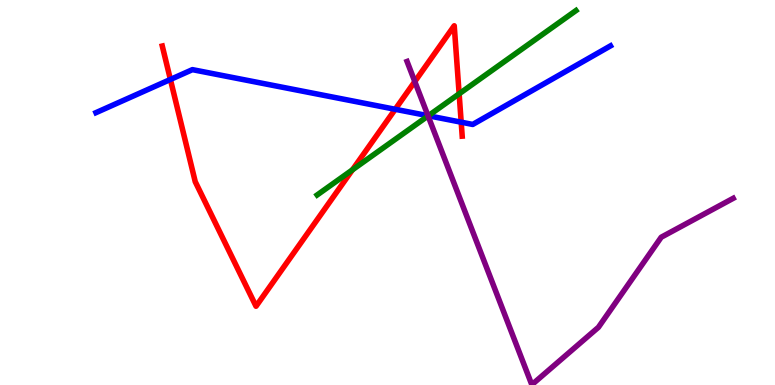[{'lines': ['blue', 'red'], 'intersections': [{'x': 2.2, 'y': 7.94}, {'x': 5.1, 'y': 7.16}, {'x': 5.95, 'y': 6.83}]}, {'lines': ['green', 'red'], 'intersections': [{'x': 4.55, 'y': 5.59}, {'x': 5.92, 'y': 7.56}]}, {'lines': ['purple', 'red'], 'intersections': [{'x': 5.35, 'y': 7.88}]}, {'lines': ['blue', 'green'], 'intersections': [{'x': 5.53, 'y': 6.99}]}, {'lines': ['blue', 'purple'], 'intersections': [{'x': 5.52, 'y': 6.99}]}, {'lines': ['green', 'purple'], 'intersections': [{'x': 5.52, 'y': 6.99}]}]